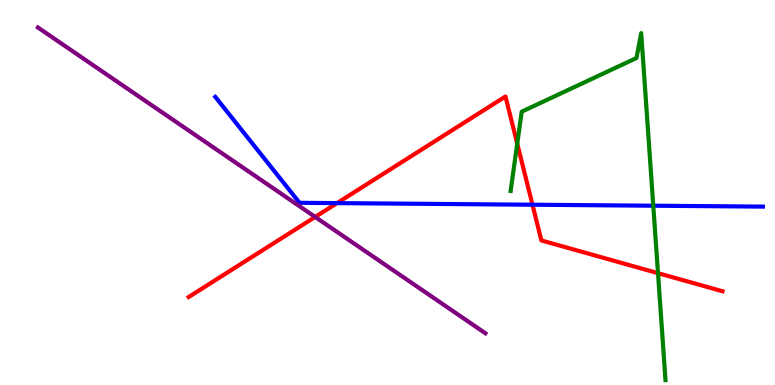[{'lines': ['blue', 'red'], 'intersections': [{'x': 4.35, 'y': 4.72}, {'x': 6.87, 'y': 4.68}]}, {'lines': ['green', 'red'], 'intersections': [{'x': 6.67, 'y': 6.27}, {'x': 8.49, 'y': 2.91}]}, {'lines': ['purple', 'red'], 'intersections': [{'x': 4.07, 'y': 4.36}]}, {'lines': ['blue', 'green'], 'intersections': [{'x': 8.43, 'y': 4.66}]}, {'lines': ['blue', 'purple'], 'intersections': []}, {'lines': ['green', 'purple'], 'intersections': []}]